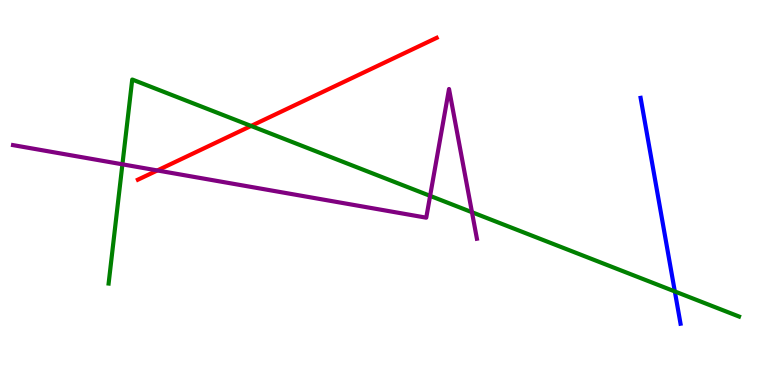[{'lines': ['blue', 'red'], 'intersections': []}, {'lines': ['green', 'red'], 'intersections': [{'x': 3.24, 'y': 6.73}]}, {'lines': ['purple', 'red'], 'intersections': [{'x': 2.03, 'y': 5.57}]}, {'lines': ['blue', 'green'], 'intersections': [{'x': 8.71, 'y': 2.43}]}, {'lines': ['blue', 'purple'], 'intersections': []}, {'lines': ['green', 'purple'], 'intersections': [{'x': 1.58, 'y': 5.73}, {'x': 5.55, 'y': 4.91}, {'x': 6.09, 'y': 4.49}]}]